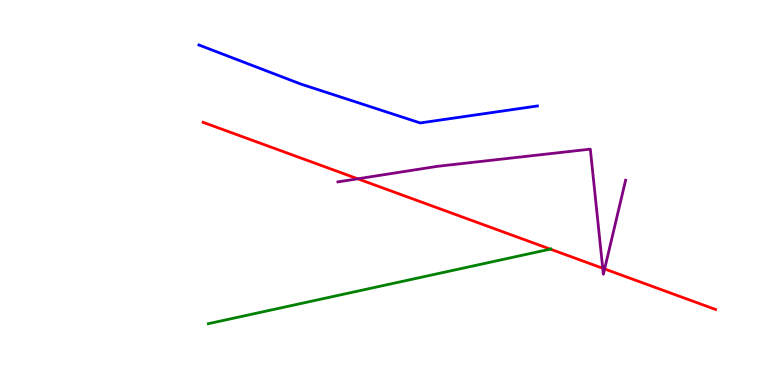[{'lines': ['blue', 'red'], 'intersections': []}, {'lines': ['green', 'red'], 'intersections': [{'x': 7.1, 'y': 3.53}]}, {'lines': ['purple', 'red'], 'intersections': [{'x': 4.62, 'y': 5.36}, {'x': 7.78, 'y': 3.03}, {'x': 7.8, 'y': 3.01}]}, {'lines': ['blue', 'green'], 'intersections': []}, {'lines': ['blue', 'purple'], 'intersections': []}, {'lines': ['green', 'purple'], 'intersections': []}]